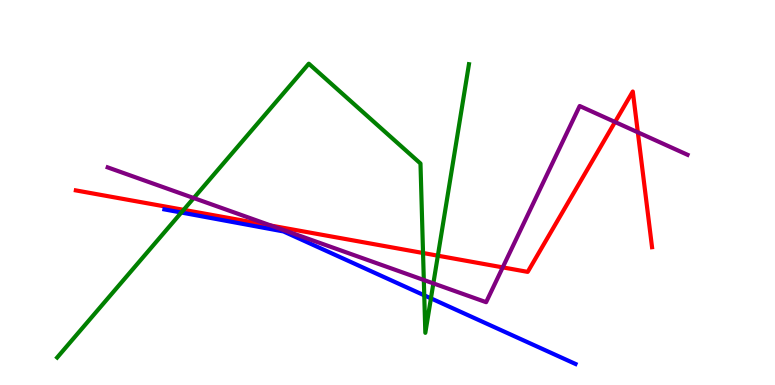[{'lines': ['blue', 'red'], 'intersections': []}, {'lines': ['green', 'red'], 'intersections': [{'x': 2.37, 'y': 4.55}, {'x': 5.46, 'y': 3.43}, {'x': 5.65, 'y': 3.36}]}, {'lines': ['purple', 'red'], 'intersections': [{'x': 3.5, 'y': 4.14}, {'x': 6.49, 'y': 3.06}, {'x': 7.94, 'y': 6.83}, {'x': 8.23, 'y': 6.56}]}, {'lines': ['blue', 'green'], 'intersections': [{'x': 2.34, 'y': 4.48}, {'x': 5.47, 'y': 2.33}, {'x': 5.56, 'y': 2.25}]}, {'lines': ['blue', 'purple'], 'intersections': []}, {'lines': ['green', 'purple'], 'intersections': [{'x': 2.5, 'y': 4.86}, {'x': 5.47, 'y': 2.73}, {'x': 5.59, 'y': 2.64}]}]